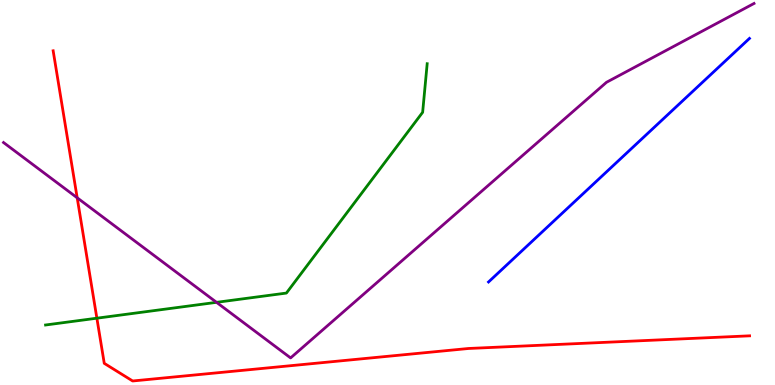[{'lines': ['blue', 'red'], 'intersections': []}, {'lines': ['green', 'red'], 'intersections': [{'x': 1.25, 'y': 1.74}]}, {'lines': ['purple', 'red'], 'intersections': [{'x': 0.996, 'y': 4.86}]}, {'lines': ['blue', 'green'], 'intersections': []}, {'lines': ['blue', 'purple'], 'intersections': []}, {'lines': ['green', 'purple'], 'intersections': [{'x': 2.79, 'y': 2.15}]}]